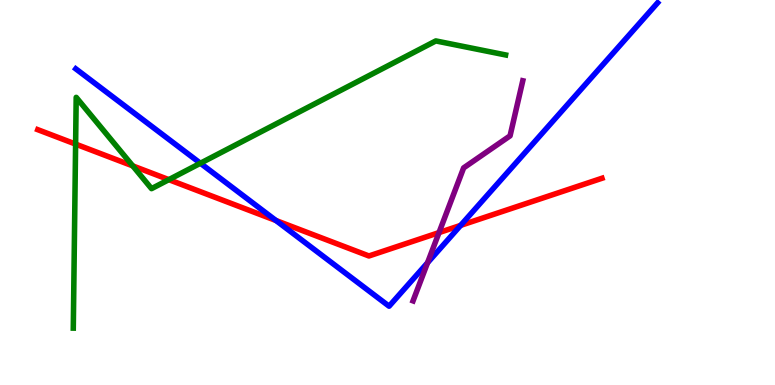[{'lines': ['blue', 'red'], 'intersections': [{'x': 3.56, 'y': 4.27}, {'x': 5.94, 'y': 4.15}]}, {'lines': ['green', 'red'], 'intersections': [{'x': 0.976, 'y': 6.26}, {'x': 1.71, 'y': 5.69}, {'x': 2.18, 'y': 5.33}]}, {'lines': ['purple', 'red'], 'intersections': [{'x': 5.66, 'y': 3.96}]}, {'lines': ['blue', 'green'], 'intersections': [{'x': 2.59, 'y': 5.76}]}, {'lines': ['blue', 'purple'], 'intersections': [{'x': 5.52, 'y': 3.17}]}, {'lines': ['green', 'purple'], 'intersections': []}]